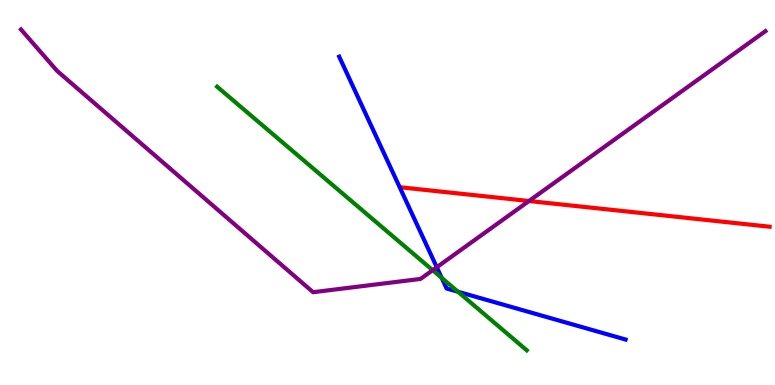[{'lines': ['blue', 'red'], 'intersections': []}, {'lines': ['green', 'red'], 'intersections': []}, {'lines': ['purple', 'red'], 'intersections': [{'x': 6.83, 'y': 4.78}]}, {'lines': ['blue', 'green'], 'intersections': [{'x': 5.7, 'y': 2.78}, {'x': 5.91, 'y': 2.42}]}, {'lines': ['blue', 'purple'], 'intersections': [{'x': 5.64, 'y': 3.06}]}, {'lines': ['green', 'purple'], 'intersections': [{'x': 5.58, 'y': 2.98}]}]